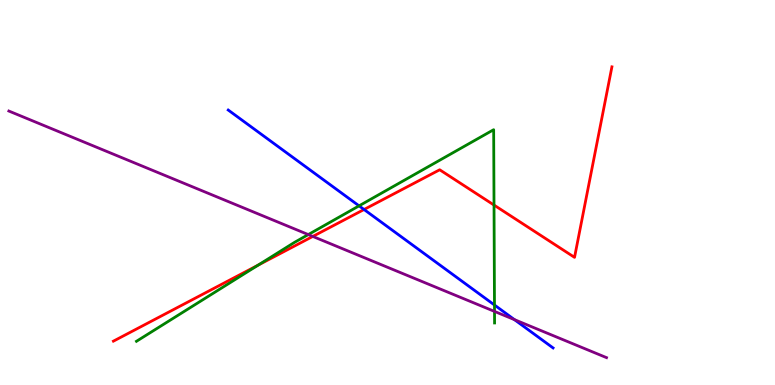[{'lines': ['blue', 'red'], 'intersections': [{'x': 4.7, 'y': 4.56}]}, {'lines': ['green', 'red'], 'intersections': [{'x': 3.33, 'y': 3.11}, {'x': 6.37, 'y': 4.67}]}, {'lines': ['purple', 'red'], 'intersections': [{'x': 4.04, 'y': 3.86}]}, {'lines': ['blue', 'green'], 'intersections': [{'x': 4.63, 'y': 4.65}, {'x': 6.38, 'y': 2.08}]}, {'lines': ['blue', 'purple'], 'intersections': [{'x': 6.64, 'y': 1.7}]}, {'lines': ['green', 'purple'], 'intersections': [{'x': 3.98, 'y': 3.91}, {'x': 6.38, 'y': 1.91}]}]